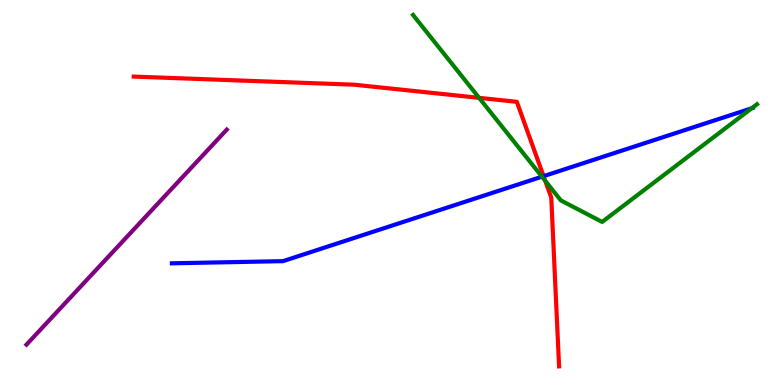[{'lines': ['blue', 'red'], 'intersections': [{'x': 7.01, 'y': 5.42}]}, {'lines': ['green', 'red'], 'intersections': [{'x': 6.18, 'y': 7.46}, {'x': 7.04, 'y': 5.3}]}, {'lines': ['purple', 'red'], 'intersections': []}, {'lines': ['blue', 'green'], 'intersections': [{'x': 6.99, 'y': 5.41}, {'x': 9.7, 'y': 7.19}]}, {'lines': ['blue', 'purple'], 'intersections': []}, {'lines': ['green', 'purple'], 'intersections': []}]